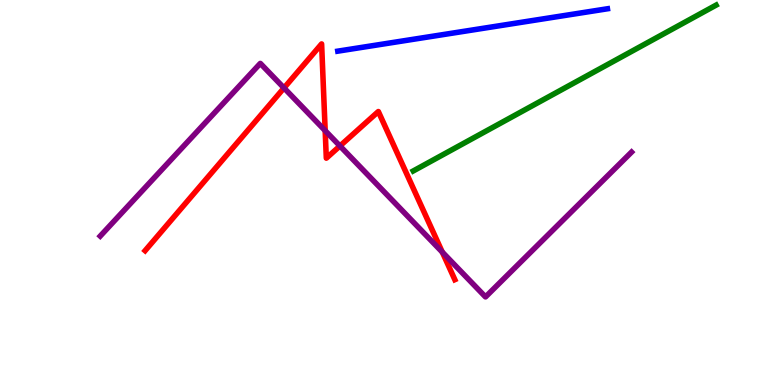[{'lines': ['blue', 'red'], 'intersections': []}, {'lines': ['green', 'red'], 'intersections': []}, {'lines': ['purple', 'red'], 'intersections': [{'x': 3.66, 'y': 7.72}, {'x': 4.2, 'y': 6.61}, {'x': 4.39, 'y': 6.21}, {'x': 5.71, 'y': 3.45}]}, {'lines': ['blue', 'green'], 'intersections': []}, {'lines': ['blue', 'purple'], 'intersections': []}, {'lines': ['green', 'purple'], 'intersections': []}]